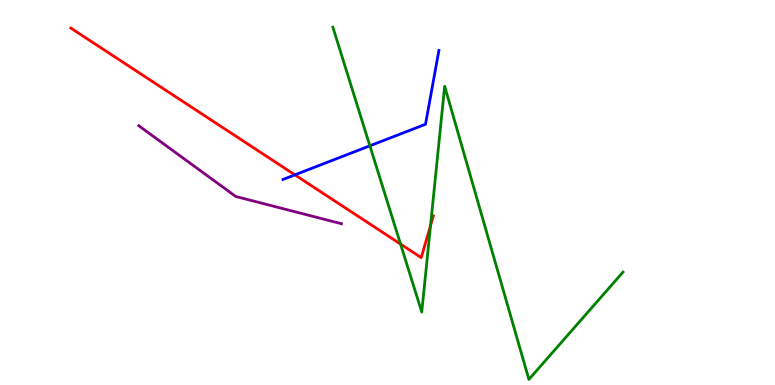[{'lines': ['blue', 'red'], 'intersections': [{'x': 3.8, 'y': 5.46}]}, {'lines': ['green', 'red'], 'intersections': [{'x': 5.17, 'y': 3.66}, {'x': 5.56, 'y': 4.14}]}, {'lines': ['purple', 'red'], 'intersections': []}, {'lines': ['blue', 'green'], 'intersections': [{'x': 4.77, 'y': 6.21}]}, {'lines': ['blue', 'purple'], 'intersections': []}, {'lines': ['green', 'purple'], 'intersections': []}]